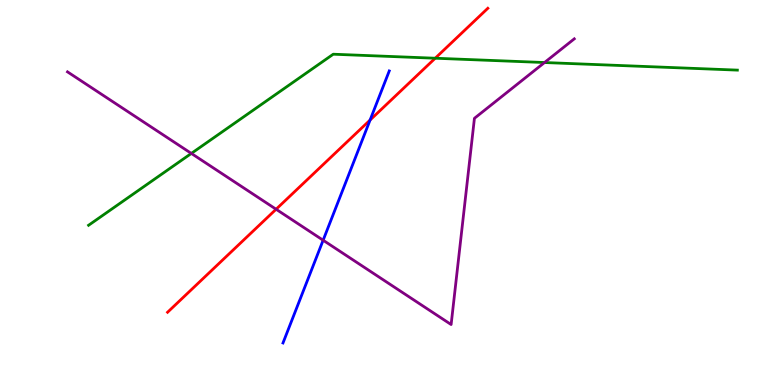[{'lines': ['blue', 'red'], 'intersections': [{'x': 4.78, 'y': 6.88}]}, {'lines': ['green', 'red'], 'intersections': [{'x': 5.62, 'y': 8.49}]}, {'lines': ['purple', 'red'], 'intersections': [{'x': 3.56, 'y': 4.56}]}, {'lines': ['blue', 'green'], 'intersections': []}, {'lines': ['blue', 'purple'], 'intersections': [{'x': 4.17, 'y': 3.76}]}, {'lines': ['green', 'purple'], 'intersections': [{'x': 2.47, 'y': 6.01}, {'x': 7.03, 'y': 8.38}]}]